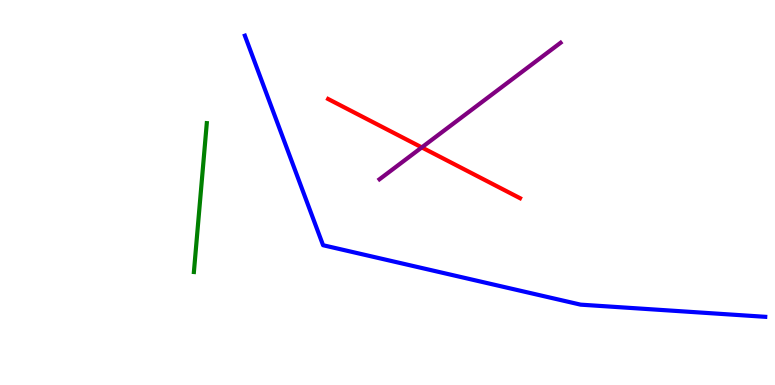[{'lines': ['blue', 'red'], 'intersections': []}, {'lines': ['green', 'red'], 'intersections': []}, {'lines': ['purple', 'red'], 'intersections': [{'x': 5.44, 'y': 6.17}]}, {'lines': ['blue', 'green'], 'intersections': []}, {'lines': ['blue', 'purple'], 'intersections': []}, {'lines': ['green', 'purple'], 'intersections': []}]